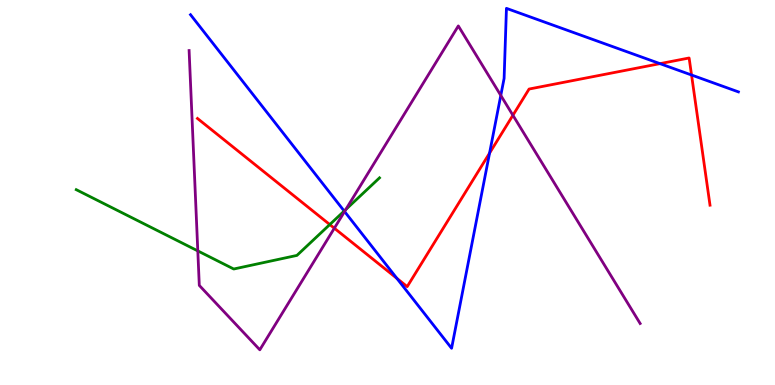[{'lines': ['blue', 'red'], 'intersections': [{'x': 5.12, 'y': 2.77}, {'x': 6.32, 'y': 6.02}, {'x': 8.52, 'y': 8.35}, {'x': 8.92, 'y': 8.05}]}, {'lines': ['green', 'red'], 'intersections': [{'x': 4.26, 'y': 4.17}]}, {'lines': ['purple', 'red'], 'intersections': [{'x': 4.31, 'y': 4.07}, {'x': 6.62, 'y': 7.01}]}, {'lines': ['blue', 'green'], 'intersections': [{'x': 4.44, 'y': 4.52}]}, {'lines': ['blue', 'purple'], 'intersections': [{'x': 4.45, 'y': 4.51}, {'x': 6.46, 'y': 7.52}]}, {'lines': ['green', 'purple'], 'intersections': [{'x': 2.55, 'y': 3.48}, {'x': 4.46, 'y': 4.56}]}]